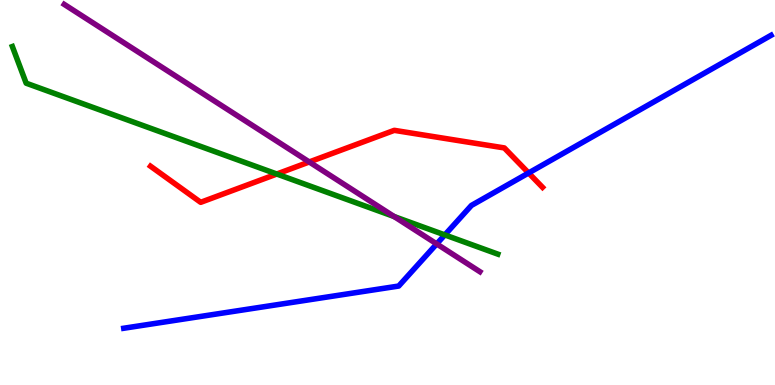[{'lines': ['blue', 'red'], 'intersections': [{'x': 6.82, 'y': 5.51}]}, {'lines': ['green', 'red'], 'intersections': [{'x': 3.57, 'y': 5.48}]}, {'lines': ['purple', 'red'], 'intersections': [{'x': 3.99, 'y': 5.79}]}, {'lines': ['blue', 'green'], 'intersections': [{'x': 5.74, 'y': 3.9}]}, {'lines': ['blue', 'purple'], 'intersections': [{'x': 5.63, 'y': 3.66}]}, {'lines': ['green', 'purple'], 'intersections': [{'x': 5.09, 'y': 4.38}]}]